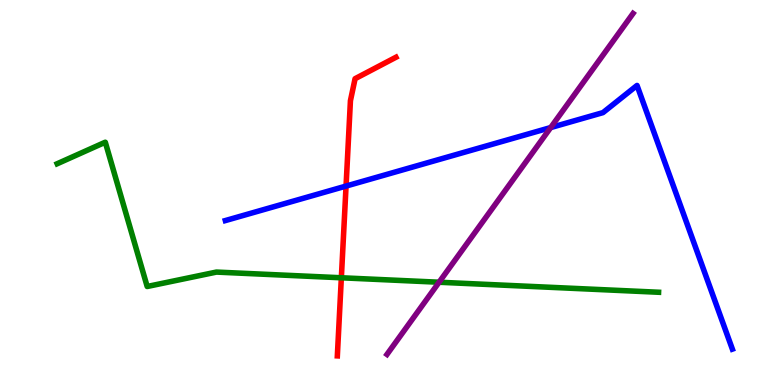[{'lines': ['blue', 'red'], 'intersections': [{'x': 4.47, 'y': 5.17}]}, {'lines': ['green', 'red'], 'intersections': [{'x': 4.4, 'y': 2.79}]}, {'lines': ['purple', 'red'], 'intersections': []}, {'lines': ['blue', 'green'], 'intersections': []}, {'lines': ['blue', 'purple'], 'intersections': [{'x': 7.11, 'y': 6.69}]}, {'lines': ['green', 'purple'], 'intersections': [{'x': 5.67, 'y': 2.67}]}]